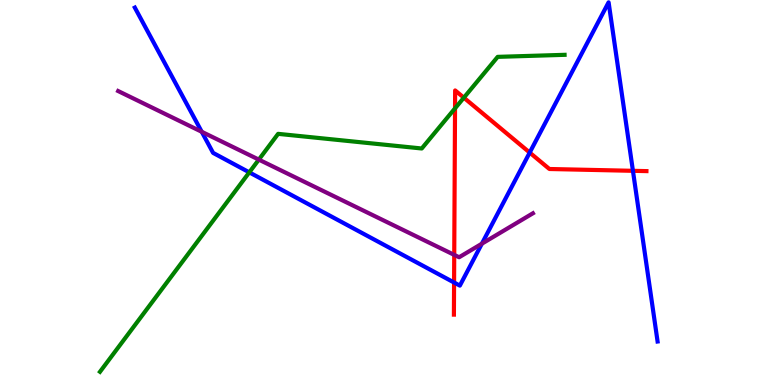[{'lines': ['blue', 'red'], 'intersections': [{'x': 5.86, 'y': 2.66}, {'x': 6.83, 'y': 6.04}, {'x': 8.17, 'y': 5.56}]}, {'lines': ['green', 'red'], 'intersections': [{'x': 5.87, 'y': 7.19}, {'x': 5.99, 'y': 7.46}]}, {'lines': ['purple', 'red'], 'intersections': [{'x': 5.86, 'y': 3.38}]}, {'lines': ['blue', 'green'], 'intersections': [{'x': 3.22, 'y': 5.52}]}, {'lines': ['blue', 'purple'], 'intersections': [{'x': 2.6, 'y': 6.58}, {'x': 6.22, 'y': 3.67}]}, {'lines': ['green', 'purple'], 'intersections': [{'x': 3.34, 'y': 5.85}]}]